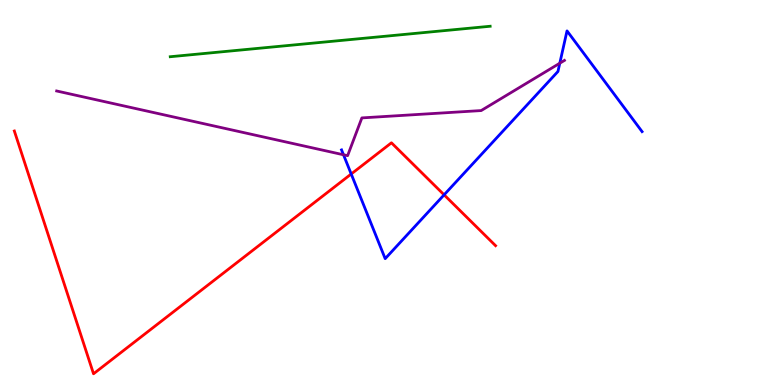[{'lines': ['blue', 'red'], 'intersections': [{'x': 4.53, 'y': 5.48}, {'x': 5.73, 'y': 4.94}]}, {'lines': ['green', 'red'], 'intersections': []}, {'lines': ['purple', 'red'], 'intersections': []}, {'lines': ['blue', 'green'], 'intersections': []}, {'lines': ['blue', 'purple'], 'intersections': [{'x': 4.43, 'y': 5.98}, {'x': 7.22, 'y': 8.36}]}, {'lines': ['green', 'purple'], 'intersections': []}]